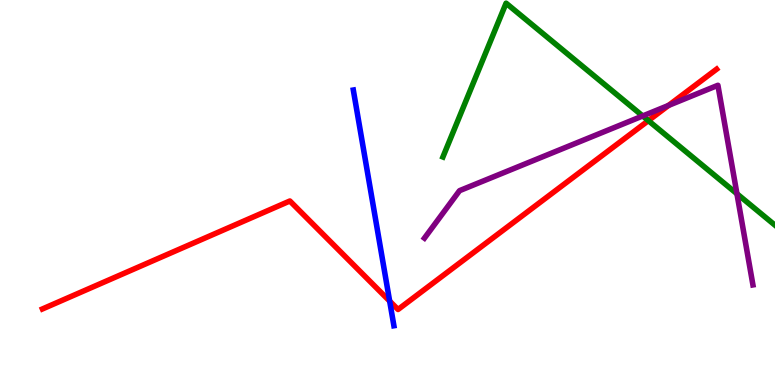[{'lines': ['blue', 'red'], 'intersections': [{'x': 5.03, 'y': 2.18}]}, {'lines': ['green', 'red'], 'intersections': [{'x': 8.37, 'y': 6.87}]}, {'lines': ['purple', 'red'], 'intersections': [{'x': 8.63, 'y': 7.26}]}, {'lines': ['blue', 'green'], 'intersections': []}, {'lines': ['blue', 'purple'], 'intersections': []}, {'lines': ['green', 'purple'], 'intersections': [{'x': 8.29, 'y': 6.99}, {'x': 9.51, 'y': 4.97}]}]